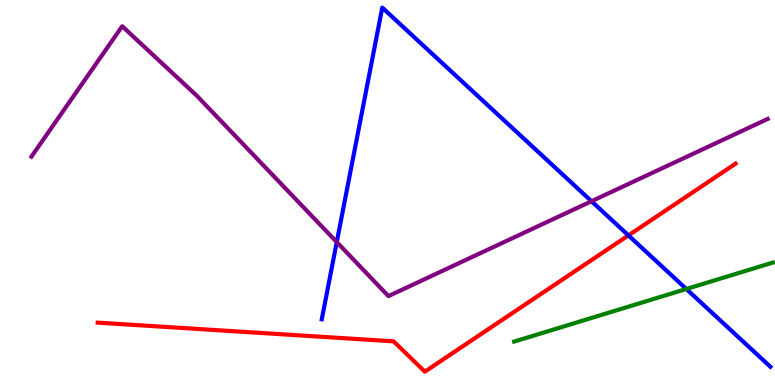[{'lines': ['blue', 'red'], 'intersections': [{'x': 8.11, 'y': 3.89}]}, {'lines': ['green', 'red'], 'intersections': []}, {'lines': ['purple', 'red'], 'intersections': []}, {'lines': ['blue', 'green'], 'intersections': [{'x': 8.86, 'y': 2.49}]}, {'lines': ['blue', 'purple'], 'intersections': [{'x': 4.35, 'y': 3.71}, {'x': 7.63, 'y': 4.77}]}, {'lines': ['green', 'purple'], 'intersections': []}]